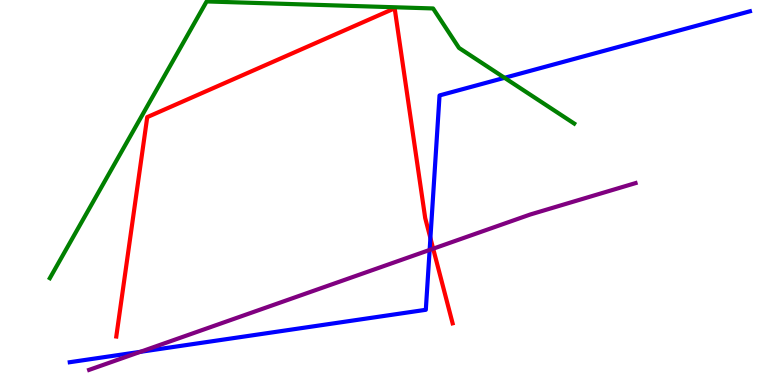[{'lines': ['blue', 'red'], 'intersections': [{'x': 5.55, 'y': 3.82}]}, {'lines': ['green', 'red'], 'intersections': []}, {'lines': ['purple', 'red'], 'intersections': [{'x': 5.59, 'y': 3.54}]}, {'lines': ['blue', 'green'], 'intersections': [{'x': 6.51, 'y': 7.98}]}, {'lines': ['blue', 'purple'], 'intersections': [{'x': 1.81, 'y': 0.862}, {'x': 5.54, 'y': 3.51}]}, {'lines': ['green', 'purple'], 'intersections': []}]